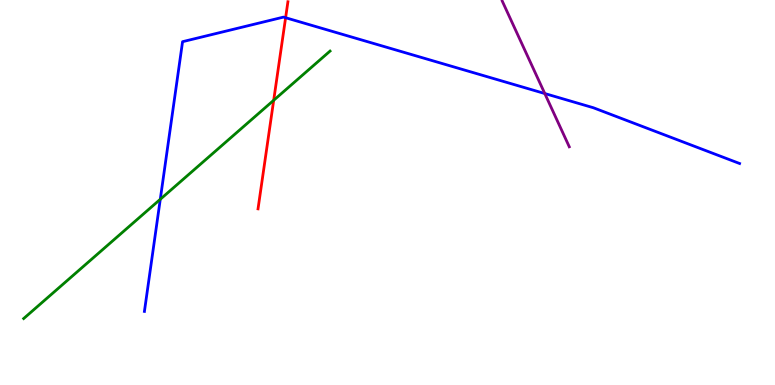[{'lines': ['blue', 'red'], 'intersections': [{'x': 3.69, 'y': 9.54}]}, {'lines': ['green', 'red'], 'intersections': [{'x': 3.53, 'y': 7.4}]}, {'lines': ['purple', 'red'], 'intersections': []}, {'lines': ['blue', 'green'], 'intersections': [{'x': 2.07, 'y': 4.82}]}, {'lines': ['blue', 'purple'], 'intersections': [{'x': 7.03, 'y': 7.57}]}, {'lines': ['green', 'purple'], 'intersections': []}]